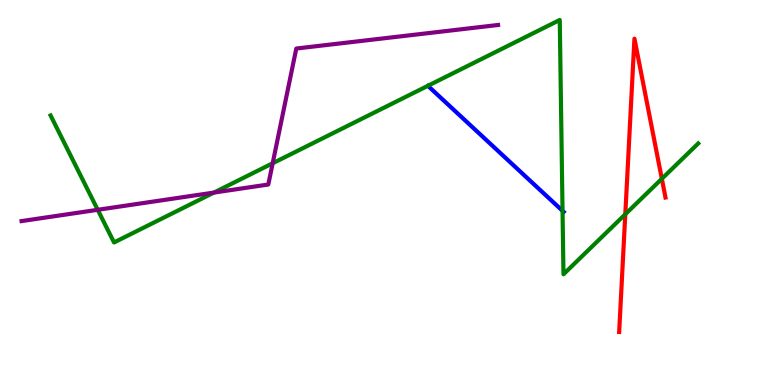[{'lines': ['blue', 'red'], 'intersections': []}, {'lines': ['green', 'red'], 'intersections': [{'x': 8.07, 'y': 4.43}, {'x': 8.54, 'y': 5.36}]}, {'lines': ['purple', 'red'], 'intersections': []}, {'lines': ['blue', 'green'], 'intersections': [{'x': 7.26, 'y': 4.52}]}, {'lines': ['blue', 'purple'], 'intersections': []}, {'lines': ['green', 'purple'], 'intersections': [{'x': 1.26, 'y': 4.55}, {'x': 2.76, 'y': 5.0}, {'x': 3.52, 'y': 5.76}]}]